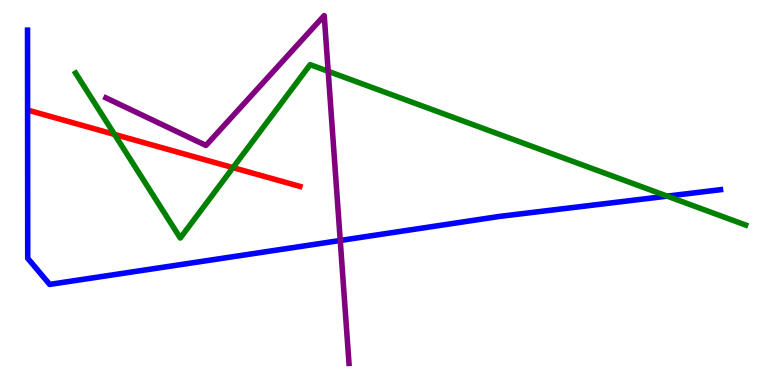[{'lines': ['blue', 'red'], 'intersections': []}, {'lines': ['green', 'red'], 'intersections': [{'x': 1.48, 'y': 6.51}, {'x': 3.01, 'y': 5.65}]}, {'lines': ['purple', 'red'], 'intersections': []}, {'lines': ['blue', 'green'], 'intersections': [{'x': 8.61, 'y': 4.91}]}, {'lines': ['blue', 'purple'], 'intersections': [{'x': 4.39, 'y': 3.75}]}, {'lines': ['green', 'purple'], 'intersections': [{'x': 4.23, 'y': 8.15}]}]